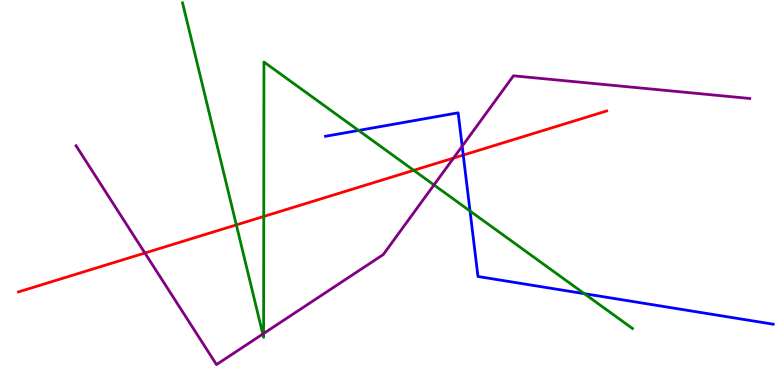[{'lines': ['blue', 'red'], 'intersections': [{'x': 5.98, 'y': 5.97}]}, {'lines': ['green', 'red'], 'intersections': [{'x': 3.05, 'y': 4.16}, {'x': 3.4, 'y': 4.38}, {'x': 5.34, 'y': 5.58}]}, {'lines': ['purple', 'red'], 'intersections': [{'x': 1.87, 'y': 3.43}, {'x': 5.85, 'y': 5.89}]}, {'lines': ['blue', 'green'], 'intersections': [{'x': 4.63, 'y': 6.61}, {'x': 6.06, 'y': 4.52}, {'x': 7.54, 'y': 2.37}]}, {'lines': ['blue', 'purple'], 'intersections': [{'x': 5.96, 'y': 6.2}]}, {'lines': ['green', 'purple'], 'intersections': [{'x': 3.39, 'y': 1.32}, {'x': 3.4, 'y': 1.34}, {'x': 5.6, 'y': 5.2}]}]